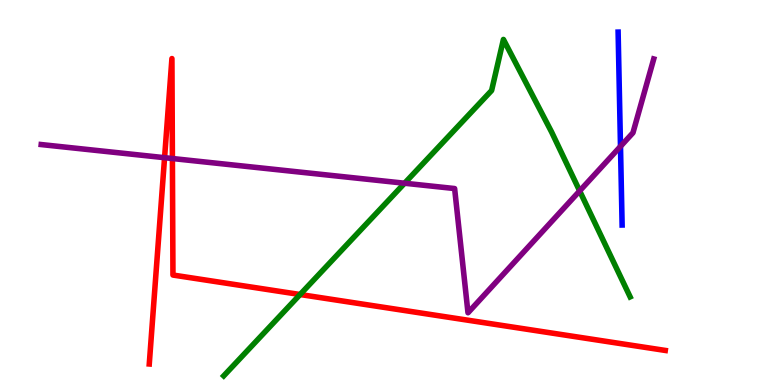[{'lines': ['blue', 'red'], 'intersections': []}, {'lines': ['green', 'red'], 'intersections': [{'x': 3.87, 'y': 2.35}]}, {'lines': ['purple', 'red'], 'intersections': [{'x': 2.12, 'y': 5.9}, {'x': 2.22, 'y': 5.88}]}, {'lines': ['blue', 'green'], 'intersections': []}, {'lines': ['blue', 'purple'], 'intersections': [{'x': 8.01, 'y': 6.2}]}, {'lines': ['green', 'purple'], 'intersections': [{'x': 5.22, 'y': 5.24}, {'x': 7.48, 'y': 5.04}]}]